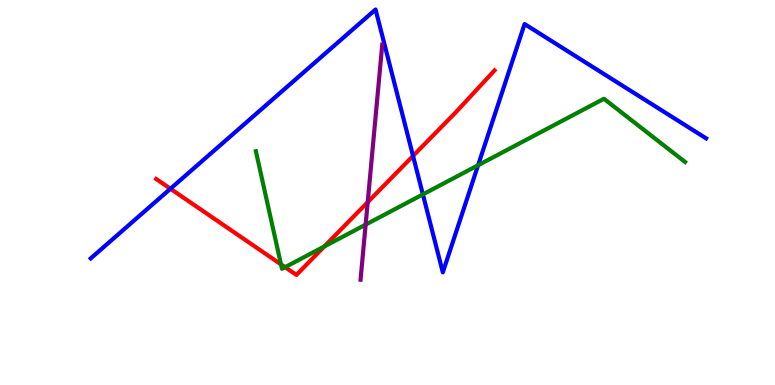[{'lines': ['blue', 'red'], 'intersections': [{'x': 2.2, 'y': 5.1}, {'x': 5.33, 'y': 5.95}]}, {'lines': ['green', 'red'], 'intersections': [{'x': 3.63, 'y': 3.13}, {'x': 3.68, 'y': 3.06}, {'x': 4.18, 'y': 3.6}]}, {'lines': ['purple', 'red'], 'intersections': [{'x': 4.74, 'y': 4.75}]}, {'lines': ['blue', 'green'], 'intersections': [{'x': 5.46, 'y': 4.95}, {'x': 6.17, 'y': 5.71}]}, {'lines': ['blue', 'purple'], 'intersections': []}, {'lines': ['green', 'purple'], 'intersections': [{'x': 4.72, 'y': 4.17}]}]